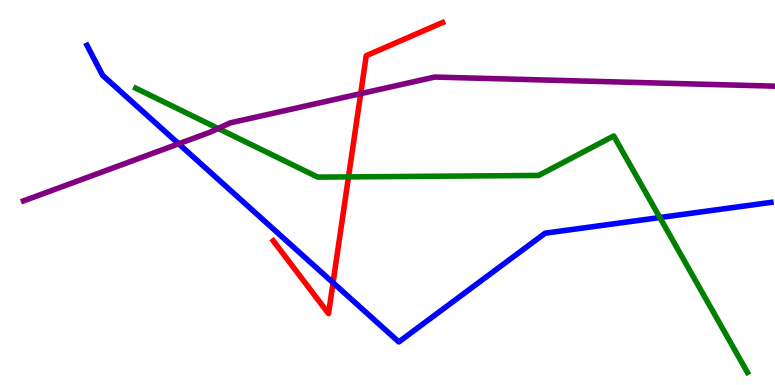[{'lines': ['blue', 'red'], 'intersections': [{'x': 4.3, 'y': 2.66}]}, {'lines': ['green', 'red'], 'intersections': [{'x': 4.5, 'y': 5.41}]}, {'lines': ['purple', 'red'], 'intersections': [{'x': 4.65, 'y': 7.57}]}, {'lines': ['blue', 'green'], 'intersections': [{'x': 8.51, 'y': 4.35}]}, {'lines': ['blue', 'purple'], 'intersections': [{'x': 2.31, 'y': 6.27}]}, {'lines': ['green', 'purple'], 'intersections': [{'x': 2.82, 'y': 6.66}]}]